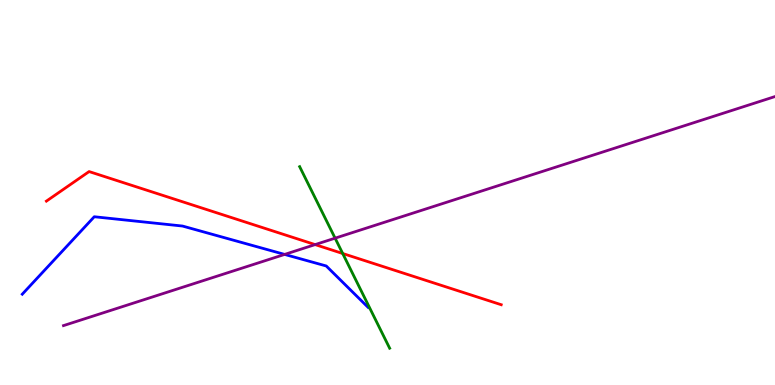[{'lines': ['blue', 'red'], 'intersections': []}, {'lines': ['green', 'red'], 'intersections': [{'x': 4.42, 'y': 3.42}]}, {'lines': ['purple', 'red'], 'intersections': [{'x': 4.07, 'y': 3.65}]}, {'lines': ['blue', 'green'], 'intersections': []}, {'lines': ['blue', 'purple'], 'intersections': [{'x': 3.67, 'y': 3.39}]}, {'lines': ['green', 'purple'], 'intersections': [{'x': 4.32, 'y': 3.81}]}]